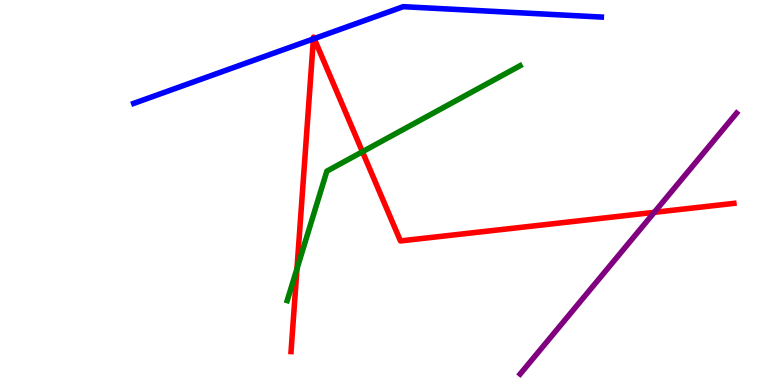[{'lines': ['blue', 'red'], 'intersections': [{'x': 4.04, 'y': 8.99}, {'x': 4.05, 'y': 9.0}]}, {'lines': ['green', 'red'], 'intersections': [{'x': 3.83, 'y': 3.02}, {'x': 4.68, 'y': 6.06}]}, {'lines': ['purple', 'red'], 'intersections': [{'x': 8.44, 'y': 4.48}]}, {'lines': ['blue', 'green'], 'intersections': []}, {'lines': ['blue', 'purple'], 'intersections': []}, {'lines': ['green', 'purple'], 'intersections': []}]